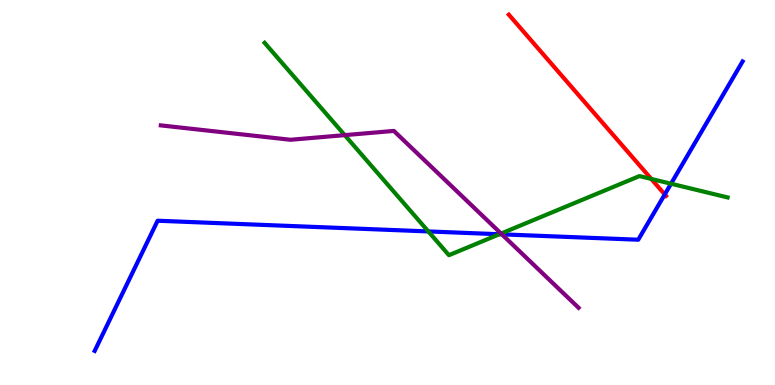[{'lines': ['blue', 'red'], 'intersections': [{'x': 8.58, 'y': 4.95}]}, {'lines': ['green', 'red'], 'intersections': [{'x': 8.4, 'y': 5.35}]}, {'lines': ['purple', 'red'], 'intersections': []}, {'lines': ['blue', 'green'], 'intersections': [{'x': 5.53, 'y': 3.99}, {'x': 6.44, 'y': 3.92}, {'x': 8.66, 'y': 5.23}]}, {'lines': ['blue', 'purple'], 'intersections': [{'x': 6.48, 'y': 3.91}]}, {'lines': ['green', 'purple'], 'intersections': [{'x': 4.45, 'y': 6.49}, {'x': 6.47, 'y': 3.93}]}]